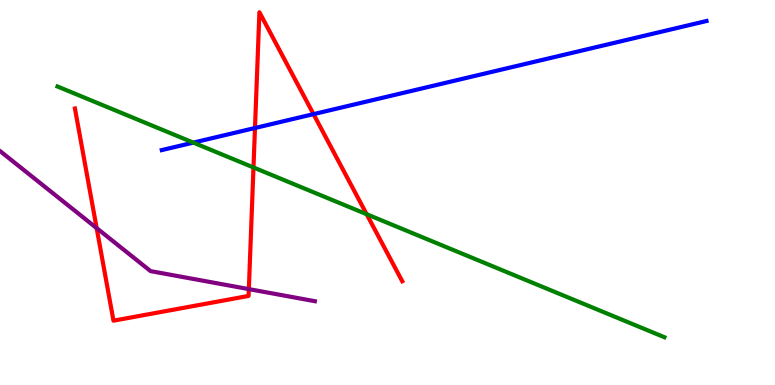[{'lines': ['blue', 'red'], 'intersections': [{'x': 3.29, 'y': 6.68}, {'x': 4.05, 'y': 7.04}]}, {'lines': ['green', 'red'], 'intersections': [{'x': 3.27, 'y': 5.65}, {'x': 4.73, 'y': 4.44}]}, {'lines': ['purple', 'red'], 'intersections': [{'x': 1.25, 'y': 4.07}, {'x': 3.21, 'y': 2.49}]}, {'lines': ['blue', 'green'], 'intersections': [{'x': 2.49, 'y': 6.3}]}, {'lines': ['blue', 'purple'], 'intersections': []}, {'lines': ['green', 'purple'], 'intersections': []}]